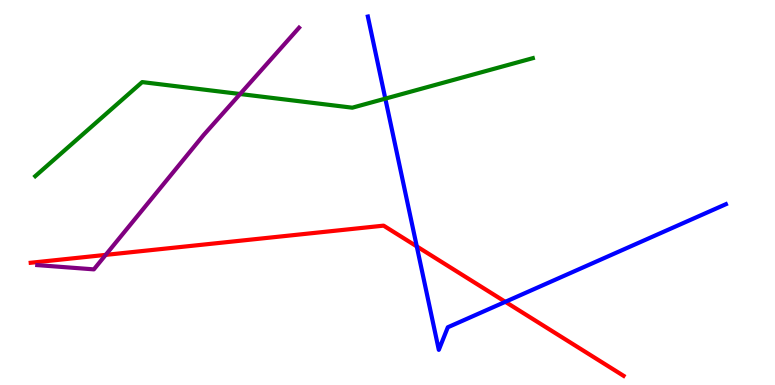[{'lines': ['blue', 'red'], 'intersections': [{'x': 5.38, 'y': 3.6}, {'x': 6.52, 'y': 2.16}]}, {'lines': ['green', 'red'], 'intersections': []}, {'lines': ['purple', 'red'], 'intersections': [{'x': 1.36, 'y': 3.38}]}, {'lines': ['blue', 'green'], 'intersections': [{'x': 4.97, 'y': 7.44}]}, {'lines': ['blue', 'purple'], 'intersections': []}, {'lines': ['green', 'purple'], 'intersections': [{'x': 3.1, 'y': 7.56}]}]